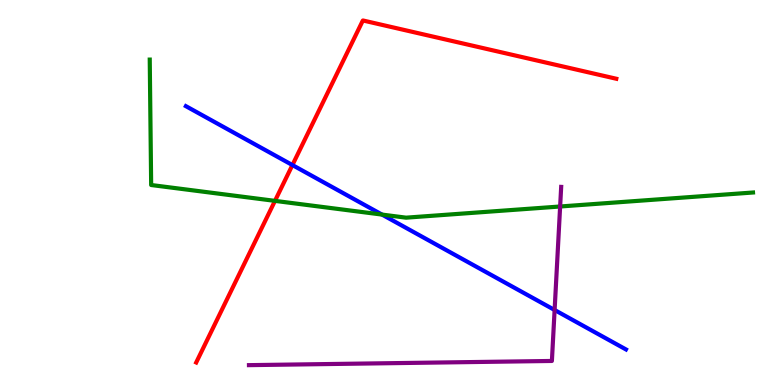[{'lines': ['blue', 'red'], 'intersections': [{'x': 3.77, 'y': 5.71}]}, {'lines': ['green', 'red'], 'intersections': [{'x': 3.55, 'y': 4.78}]}, {'lines': ['purple', 'red'], 'intersections': []}, {'lines': ['blue', 'green'], 'intersections': [{'x': 4.93, 'y': 4.43}]}, {'lines': ['blue', 'purple'], 'intersections': [{'x': 7.16, 'y': 1.95}]}, {'lines': ['green', 'purple'], 'intersections': [{'x': 7.23, 'y': 4.64}]}]